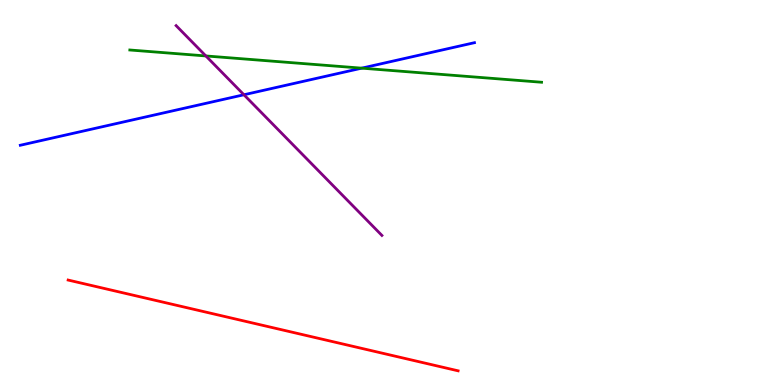[{'lines': ['blue', 'red'], 'intersections': []}, {'lines': ['green', 'red'], 'intersections': []}, {'lines': ['purple', 'red'], 'intersections': []}, {'lines': ['blue', 'green'], 'intersections': [{'x': 4.67, 'y': 8.23}]}, {'lines': ['blue', 'purple'], 'intersections': [{'x': 3.15, 'y': 7.54}]}, {'lines': ['green', 'purple'], 'intersections': [{'x': 2.66, 'y': 8.55}]}]